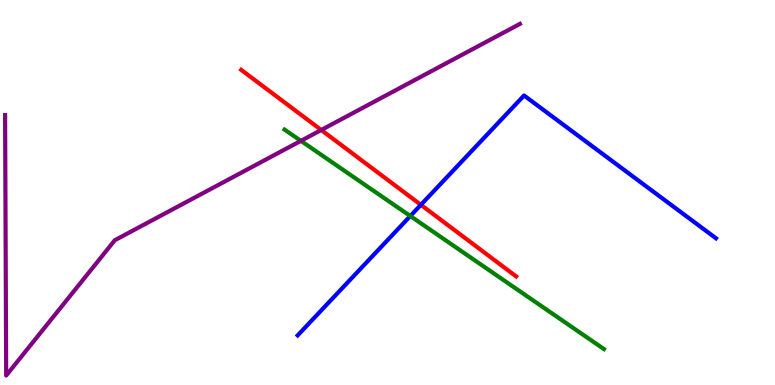[{'lines': ['blue', 'red'], 'intersections': [{'x': 5.43, 'y': 4.68}]}, {'lines': ['green', 'red'], 'intersections': []}, {'lines': ['purple', 'red'], 'intersections': [{'x': 4.14, 'y': 6.62}]}, {'lines': ['blue', 'green'], 'intersections': [{'x': 5.29, 'y': 4.39}]}, {'lines': ['blue', 'purple'], 'intersections': []}, {'lines': ['green', 'purple'], 'intersections': [{'x': 3.88, 'y': 6.34}]}]